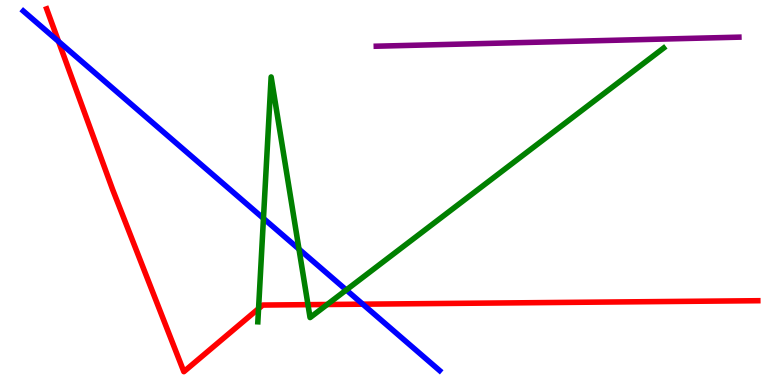[{'lines': ['blue', 'red'], 'intersections': [{'x': 0.755, 'y': 8.92}, {'x': 4.68, 'y': 2.1}]}, {'lines': ['green', 'red'], 'intersections': [{'x': 3.34, 'y': 1.98}, {'x': 3.97, 'y': 2.09}, {'x': 4.22, 'y': 2.09}]}, {'lines': ['purple', 'red'], 'intersections': []}, {'lines': ['blue', 'green'], 'intersections': [{'x': 3.4, 'y': 4.33}, {'x': 3.86, 'y': 3.53}, {'x': 4.47, 'y': 2.47}]}, {'lines': ['blue', 'purple'], 'intersections': []}, {'lines': ['green', 'purple'], 'intersections': []}]